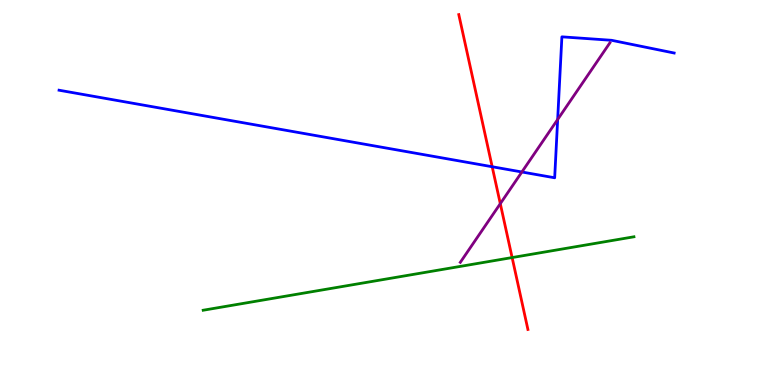[{'lines': ['blue', 'red'], 'intersections': [{'x': 6.35, 'y': 5.67}]}, {'lines': ['green', 'red'], 'intersections': [{'x': 6.61, 'y': 3.31}]}, {'lines': ['purple', 'red'], 'intersections': [{'x': 6.46, 'y': 4.71}]}, {'lines': ['blue', 'green'], 'intersections': []}, {'lines': ['blue', 'purple'], 'intersections': [{'x': 6.73, 'y': 5.53}, {'x': 7.2, 'y': 6.9}]}, {'lines': ['green', 'purple'], 'intersections': []}]